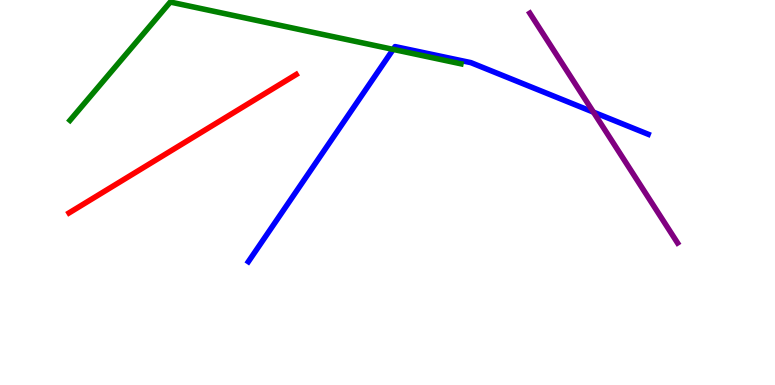[{'lines': ['blue', 'red'], 'intersections': []}, {'lines': ['green', 'red'], 'intersections': []}, {'lines': ['purple', 'red'], 'intersections': []}, {'lines': ['blue', 'green'], 'intersections': [{'x': 5.07, 'y': 8.72}]}, {'lines': ['blue', 'purple'], 'intersections': [{'x': 7.66, 'y': 7.09}]}, {'lines': ['green', 'purple'], 'intersections': []}]